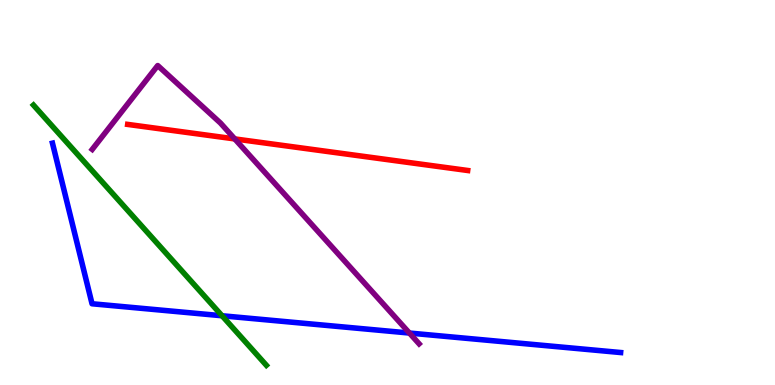[{'lines': ['blue', 'red'], 'intersections': []}, {'lines': ['green', 'red'], 'intersections': []}, {'lines': ['purple', 'red'], 'intersections': [{'x': 3.03, 'y': 6.39}]}, {'lines': ['blue', 'green'], 'intersections': [{'x': 2.87, 'y': 1.8}]}, {'lines': ['blue', 'purple'], 'intersections': [{'x': 5.28, 'y': 1.35}]}, {'lines': ['green', 'purple'], 'intersections': []}]